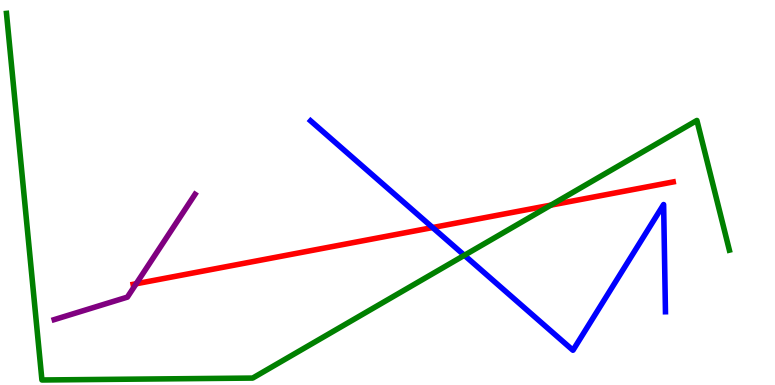[{'lines': ['blue', 'red'], 'intersections': [{'x': 5.58, 'y': 4.09}]}, {'lines': ['green', 'red'], 'intersections': [{'x': 7.11, 'y': 4.67}]}, {'lines': ['purple', 'red'], 'intersections': [{'x': 1.76, 'y': 2.63}]}, {'lines': ['blue', 'green'], 'intersections': [{'x': 5.99, 'y': 3.37}]}, {'lines': ['blue', 'purple'], 'intersections': []}, {'lines': ['green', 'purple'], 'intersections': []}]